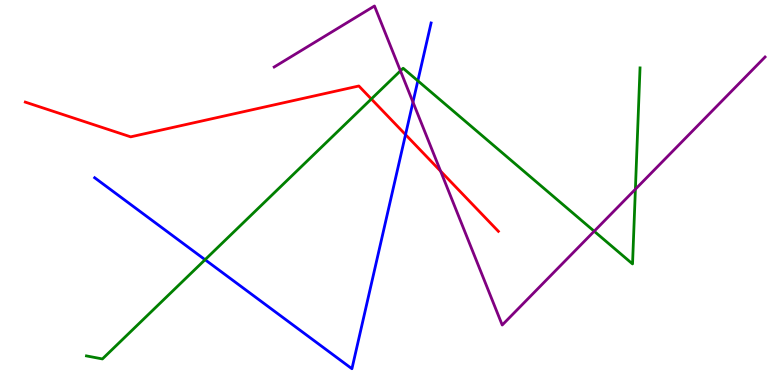[{'lines': ['blue', 'red'], 'intersections': [{'x': 5.23, 'y': 6.5}]}, {'lines': ['green', 'red'], 'intersections': [{'x': 4.79, 'y': 7.43}]}, {'lines': ['purple', 'red'], 'intersections': [{'x': 5.69, 'y': 5.55}]}, {'lines': ['blue', 'green'], 'intersections': [{'x': 2.65, 'y': 3.25}, {'x': 5.39, 'y': 7.9}]}, {'lines': ['blue', 'purple'], 'intersections': [{'x': 5.33, 'y': 7.35}]}, {'lines': ['green', 'purple'], 'intersections': [{'x': 5.17, 'y': 8.16}, {'x': 7.67, 'y': 3.99}, {'x': 8.2, 'y': 5.09}]}]